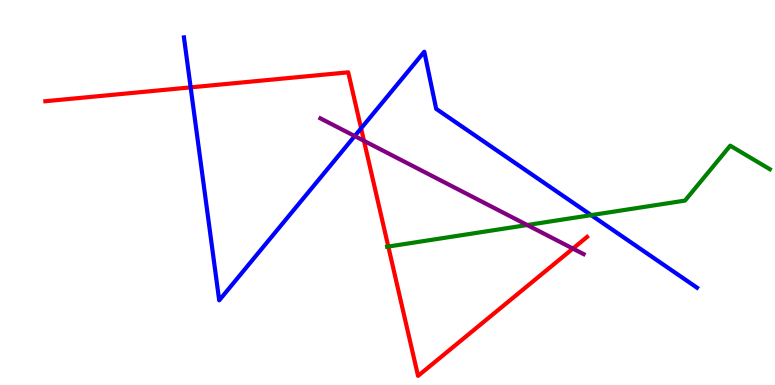[{'lines': ['blue', 'red'], 'intersections': [{'x': 2.46, 'y': 7.73}, {'x': 4.66, 'y': 6.67}]}, {'lines': ['green', 'red'], 'intersections': [{'x': 5.01, 'y': 3.6}]}, {'lines': ['purple', 'red'], 'intersections': [{'x': 4.7, 'y': 6.34}, {'x': 7.39, 'y': 3.54}]}, {'lines': ['blue', 'green'], 'intersections': [{'x': 7.63, 'y': 4.41}]}, {'lines': ['blue', 'purple'], 'intersections': [{'x': 4.58, 'y': 6.47}]}, {'lines': ['green', 'purple'], 'intersections': [{'x': 6.8, 'y': 4.15}]}]